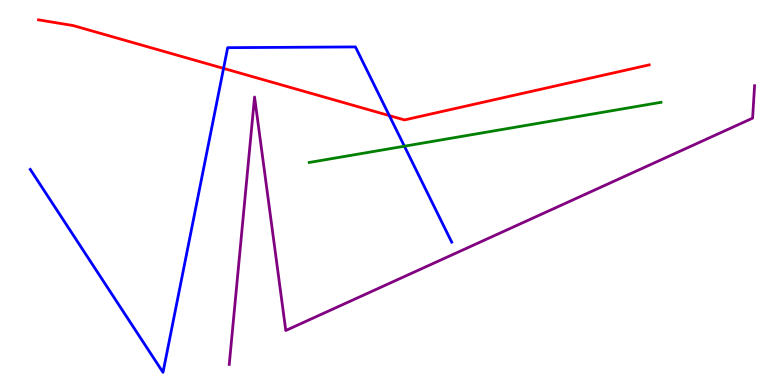[{'lines': ['blue', 'red'], 'intersections': [{'x': 2.88, 'y': 8.22}, {'x': 5.02, 'y': 7.0}]}, {'lines': ['green', 'red'], 'intersections': []}, {'lines': ['purple', 'red'], 'intersections': []}, {'lines': ['blue', 'green'], 'intersections': [{'x': 5.22, 'y': 6.2}]}, {'lines': ['blue', 'purple'], 'intersections': []}, {'lines': ['green', 'purple'], 'intersections': []}]